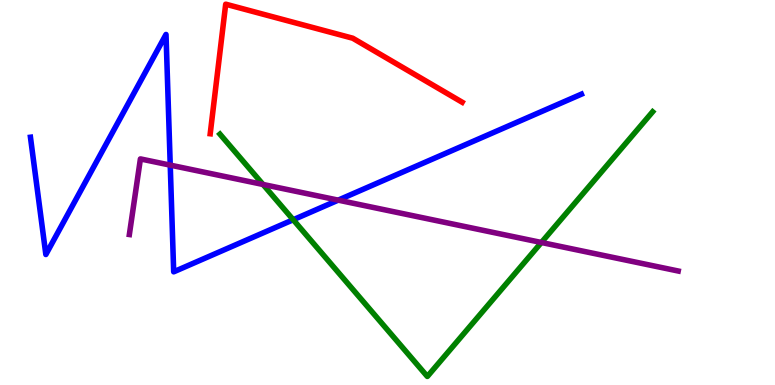[{'lines': ['blue', 'red'], 'intersections': []}, {'lines': ['green', 'red'], 'intersections': []}, {'lines': ['purple', 'red'], 'intersections': []}, {'lines': ['blue', 'green'], 'intersections': [{'x': 3.78, 'y': 4.29}]}, {'lines': ['blue', 'purple'], 'intersections': [{'x': 2.2, 'y': 5.71}, {'x': 4.36, 'y': 4.8}]}, {'lines': ['green', 'purple'], 'intersections': [{'x': 3.39, 'y': 5.21}, {'x': 6.99, 'y': 3.7}]}]